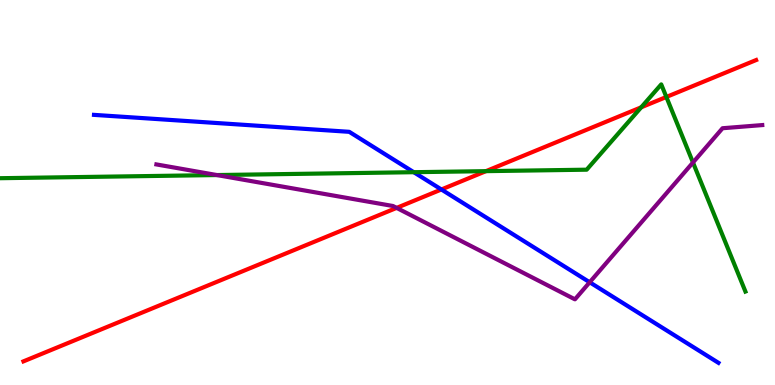[{'lines': ['blue', 'red'], 'intersections': [{'x': 5.7, 'y': 5.08}]}, {'lines': ['green', 'red'], 'intersections': [{'x': 6.27, 'y': 5.55}, {'x': 8.27, 'y': 7.21}, {'x': 8.6, 'y': 7.48}]}, {'lines': ['purple', 'red'], 'intersections': [{'x': 5.12, 'y': 4.6}]}, {'lines': ['blue', 'green'], 'intersections': [{'x': 5.34, 'y': 5.53}]}, {'lines': ['blue', 'purple'], 'intersections': [{'x': 7.61, 'y': 2.67}]}, {'lines': ['green', 'purple'], 'intersections': [{'x': 2.8, 'y': 5.45}, {'x': 8.94, 'y': 5.78}]}]